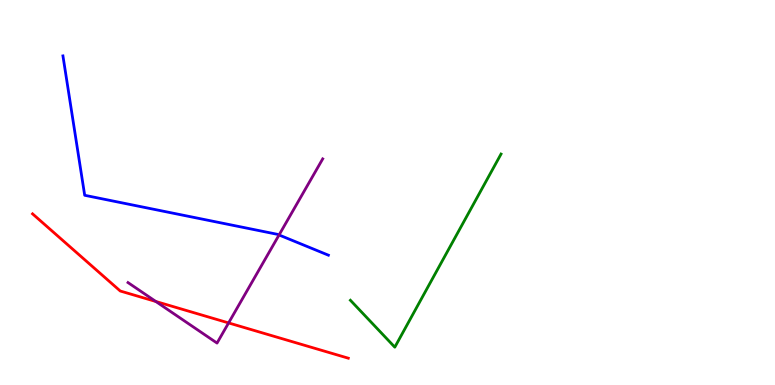[{'lines': ['blue', 'red'], 'intersections': []}, {'lines': ['green', 'red'], 'intersections': []}, {'lines': ['purple', 'red'], 'intersections': [{'x': 2.01, 'y': 2.17}, {'x': 2.95, 'y': 1.61}]}, {'lines': ['blue', 'green'], 'intersections': []}, {'lines': ['blue', 'purple'], 'intersections': [{'x': 3.6, 'y': 3.9}]}, {'lines': ['green', 'purple'], 'intersections': []}]